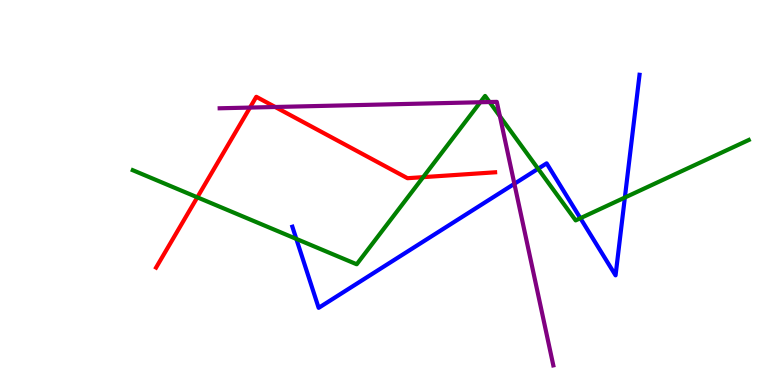[{'lines': ['blue', 'red'], 'intersections': []}, {'lines': ['green', 'red'], 'intersections': [{'x': 2.55, 'y': 4.87}, {'x': 5.46, 'y': 5.4}]}, {'lines': ['purple', 'red'], 'intersections': [{'x': 3.23, 'y': 7.21}, {'x': 3.55, 'y': 7.22}]}, {'lines': ['blue', 'green'], 'intersections': [{'x': 3.82, 'y': 3.79}, {'x': 6.94, 'y': 5.62}, {'x': 7.49, 'y': 4.33}, {'x': 8.06, 'y': 4.87}]}, {'lines': ['blue', 'purple'], 'intersections': [{'x': 6.64, 'y': 5.23}]}, {'lines': ['green', 'purple'], 'intersections': [{'x': 6.2, 'y': 7.34}, {'x': 6.32, 'y': 7.35}, {'x': 6.45, 'y': 6.98}]}]